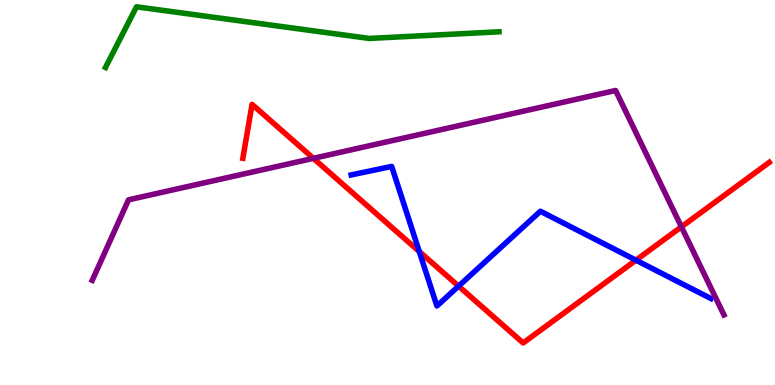[{'lines': ['blue', 'red'], 'intersections': [{'x': 5.41, 'y': 3.47}, {'x': 5.92, 'y': 2.57}, {'x': 8.21, 'y': 3.24}]}, {'lines': ['green', 'red'], 'intersections': []}, {'lines': ['purple', 'red'], 'intersections': [{'x': 4.04, 'y': 5.89}, {'x': 8.79, 'y': 4.11}]}, {'lines': ['blue', 'green'], 'intersections': []}, {'lines': ['blue', 'purple'], 'intersections': []}, {'lines': ['green', 'purple'], 'intersections': []}]